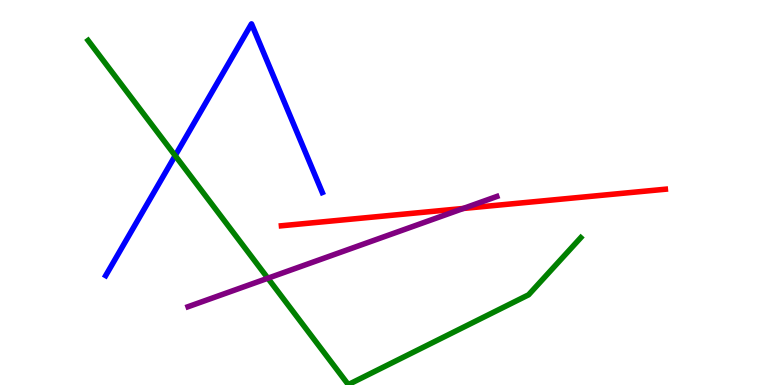[{'lines': ['blue', 'red'], 'intersections': []}, {'lines': ['green', 'red'], 'intersections': []}, {'lines': ['purple', 'red'], 'intersections': [{'x': 5.98, 'y': 4.59}]}, {'lines': ['blue', 'green'], 'intersections': [{'x': 2.26, 'y': 5.96}]}, {'lines': ['blue', 'purple'], 'intersections': []}, {'lines': ['green', 'purple'], 'intersections': [{'x': 3.46, 'y': 2.77}]}]